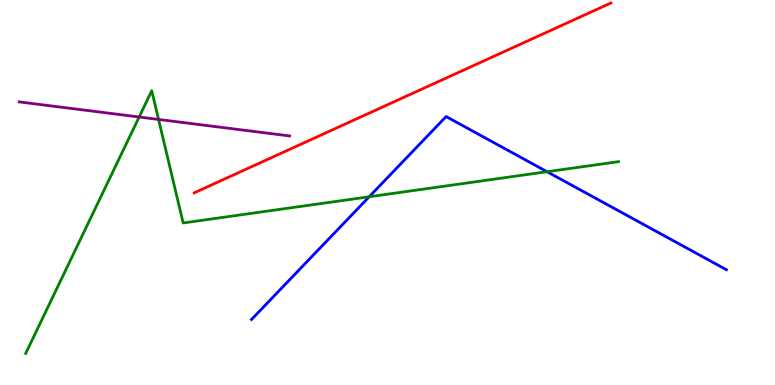[{'lines': ['blue', 'red'], 'intersections': []}, {'lines': ['green', 'red'], 'intersections': []}, {'lines': ['purple', 'red'], 'intersections': []}, {'lines': ['blue', 'green'], 'intersections': [{'x': 4.76, 'y': 4.89}, {'x': 7.06, 'y': 5.54}]}, {'lines': ['blue', 'purple'], 'intersections': []}, {'lines': ['green', 'purple'], 'intersections': [{'x': 1.8, 'y': 6.96}, {'x': 2.05, 'y': 6.9}]}]